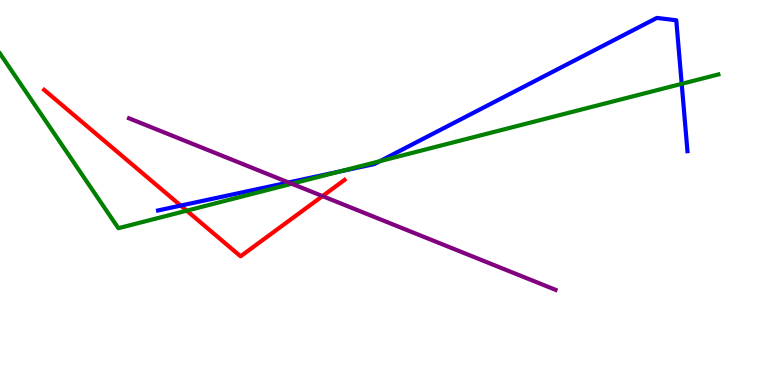[{'lines': ['blue', 'red'], 'intersections': [{'x': 2.33, 'y': 4.66}]}, {'lines': ['green', 'red'], 'intersections': [{'x': 2.41, 'y': 4.53}]}, {'lines': ['purple', 'red'], 'intersections': [{'x': 4.16, 'y': 4.91}]}, {'lines': ['blue', 'green'], 'intersections': [{'x': 4.38, 'y': 5.54}, {'x': 4.9, 'y': 5.81}, {'x': 8.8, 'y': 7.82}]}, {'lines': ['blue', 'purple'], 'intersections': [{'x': 3.72, 'y': 5.26}]}, {'lines': ['green', 'purple'], 'intersections': [{'x': 3.77, 'y': 5.23}]}]